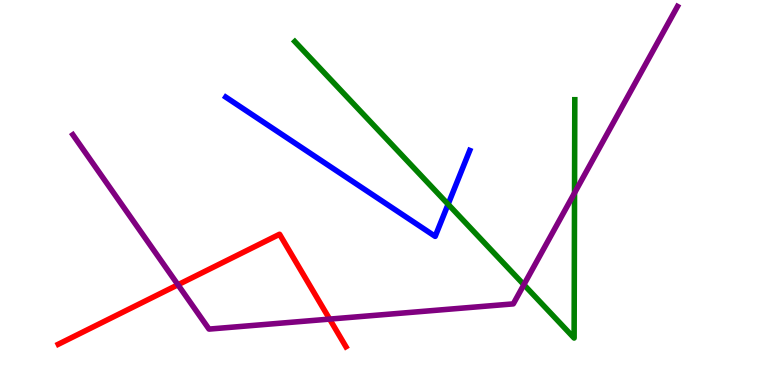[{'lines': ['blue', 'red'], 'intersections': []}, {'lines': ['green', 'red'], 'intersections': []}, {'lines': ['purple', 'red'], 'intersections': [{'x': 2.3, 'y': 2.6}, {'x': 4.25, 'y': 1.71}]}, {'lines': ['blue', 'green'], 'intersections': [{'x': 5.78, 'y': 4.69}]}, {'lines': ['blue', 'purple'], 'intersections': []}, {'lines': ['green', 'purple'], 'intersections': [{'x': 6.76, 'y': 2.61}, {'x': 7.41, 'y': 4.99}]}]